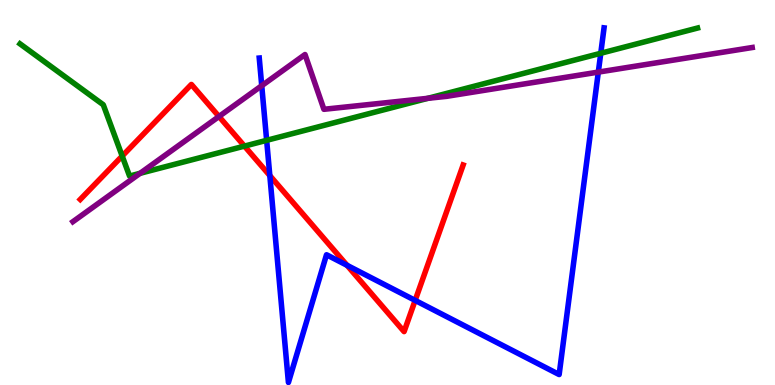[{'lines': ['blue', 'red'], 'intersections': [{'x': 3.48, 'y': 5.44}, {'x': 4.48, 'y': 3.11}, {'x': 5.36, 'y': 2.2}]}, {'lines': ['green', 'red'], 'intersections': [{'x': 1.58, 'y': 5.95}, {'x': 3.15, 'y': 6.2}]}, {'lines': ['purple', 'red'], 'intersections': [{'x': 2.83, 'y': 6.97}]}, {'lines': ['blue', 'green'], 'intersections': [{'x': 3.44, 'y': 6.36}, {'x': 7.75, 'y': 8.62}]}, {'lines': ['blue', 'purple'], 'intersections': [{'x': 3.38, 'y': 7.77}, {'x': 7.72, 'y': 8.13}]}, {'lines': ['green', 'purple'], 'intersections': [{'x': 1.81, 'y': 5.5}, {'x': 5.52, 'y': 7.45}]}]